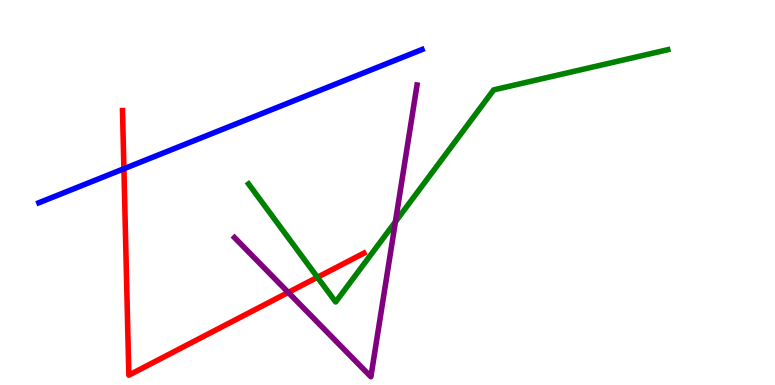[{'lines': ['blue', 'red'], 'intersections': [{'x': 1.6, 'y': 5.62}]}, {'lines': ['green', 'red'], 'intersections': [{'x': 4.1, 'y': 2.8}]}, {'lines': ['purple', 'red'], 'intersections': [{'x': 3.72, 'y': 2.4}]}, {'lines': ['blue', 'green'], 'intersections': []}, {'lines': ['blue', 'purple'], 'intersections': []}, {'lines': ['green', 'purple'], 'intersections': [{'x': 5.1, 'y': 4.24}]}]